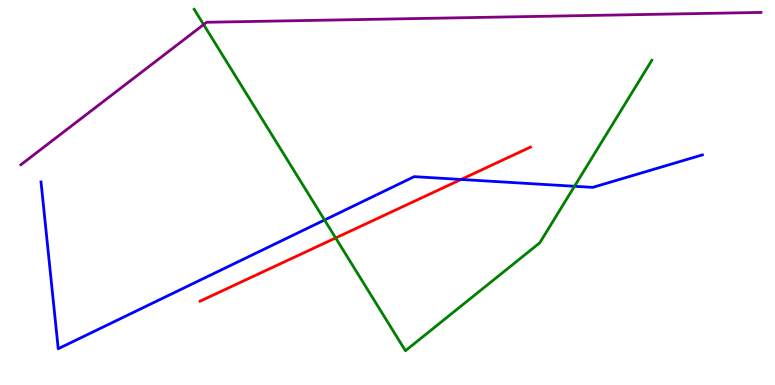[{'lines': ['blue', 'red'], 'intersections': [{'x': 5.95, 'y': 5.34}]}, {'lines': ['green', 'red'], 'intersections': [{'x': 4.33, 'y': 3.82}]}, {'lines': ['purple', 'red'], 'intersections': []}, {'lines': ['blue', 'green'], 'intersections': [{'x': 4.19, 'y': 4.29}, {'x': 7.41, 'y': 5.16}]}, {'lines': ['blue', 'purple'], 'intersections': []}, {'lines': ['green', 'purple'], 'intersections': [{'x': 2.63, 'y': 9.36}]}]